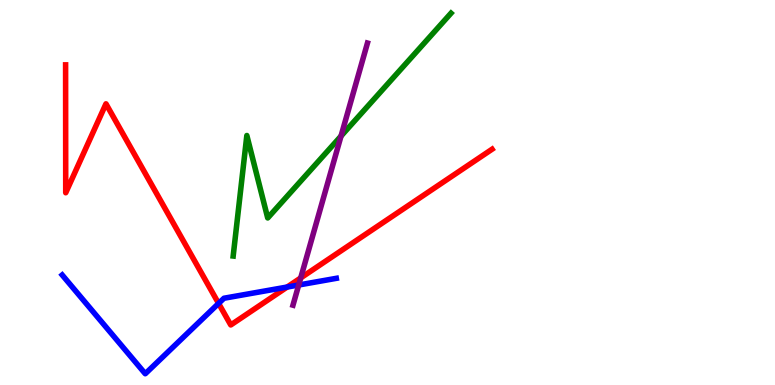[{'lines': ['blue', 'red'], 'intersections': [{'x': 2.82, 'y': 2.12}, {'x': 3.71, 'y': 2.54}]}, {'lines': ['green', 'red'], 'intersections': []}, {'lines': ['purple', 'red'], 'intersections': [{'x': 3.88, 'y': 2.78}]}, {'lines': ['blue', 'green'], 'intersections': []}, {'lines': ['blue', 'purple'], 'intersections': [{'x': 3.85, 'y': 2.6}]}, {'lines': ['green', 'purple'], 'intersections': [{'x': 4.4, 'y': 6.47}]}]